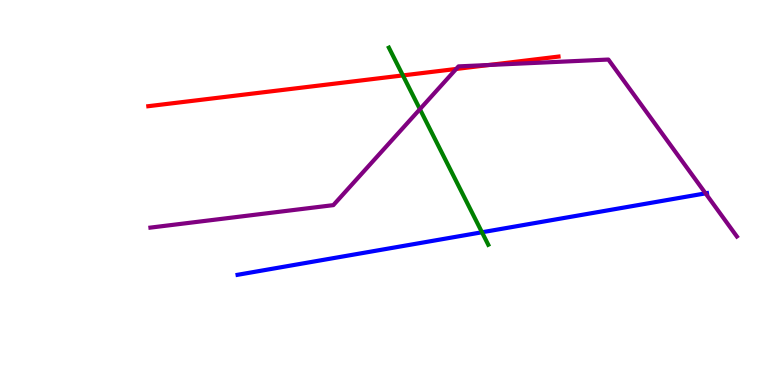[{'lines': ['blue', 'red'], 'intersections': []}, {'lines': ['green', 'red'], 'intersections': [{'x': 5.2, 'y': 8.04}]}, {'lines': ['purple', 'red'], 'intersections': [{'x': 5.89, 'y': 8.21}, {'x': 6.31, 'y': 8.31}]}, {'lines': ['blue', 'green'], 'intersections': [{'x': 6.22, 'y': 3.97}]}, {'lines': ['blue', 'purple'], 'intersections': [{'x': 9.1, 'y': 4.98}]}, {'lines': ['green', 'purple'], 'intersections': [{'x': 5.42, 'y': 7.16}]}]